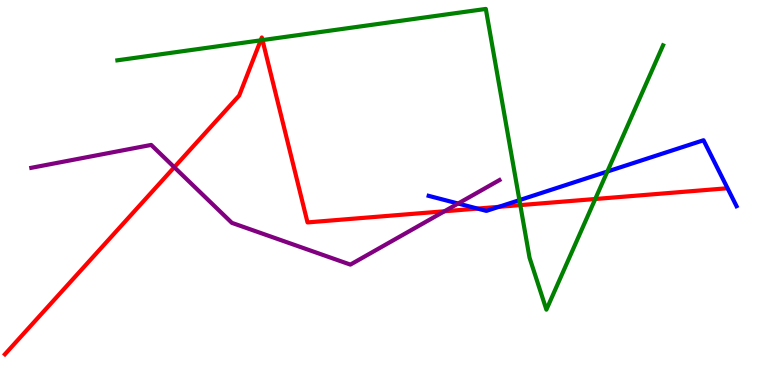[{'lines': ['blue', 'red'], 'intersections': [{'x': 6.16, 'y': 4.58}, {'x': 6.44, 'y': 4.63}]}, {'lines': ['green', 'red'], 'intersections': [{'x': 3.36, 'y': 8.95}, {'x': 3.39, 'y': 8.96}, {'x': 6.71, 'y': 4.67}, {'x': 7.68, 'y': 4.83}]}, {'lines': ['purple', 'red'], 'intersections': [{'x': 2.25, 'y': 5.66}, {'x': 5.73, 'y': 4.51}]}, {'lines': ['blue', 'green'], 'intersections': [{'x': 6.7, 'y': 4.8}, {'x': 7.84, 'y': 5.54}]}, {'lines': ['blue', 'purple'], 'intersections': [{'x': 5.91, 'y': 4.71}]}, {'lines': ['green', 'purple'], 'intersections': []}]